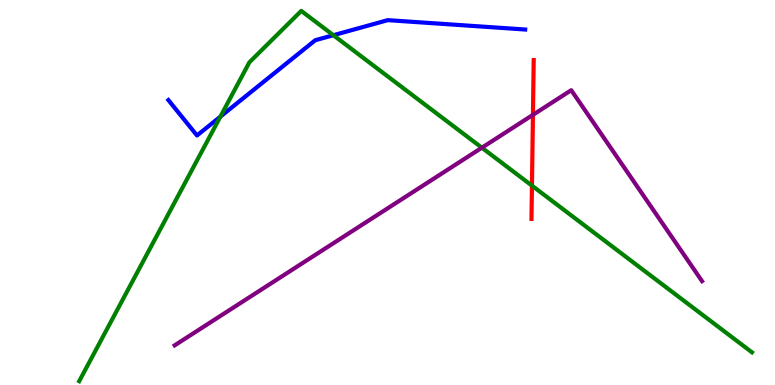[{'lines': ['blue', 'red'], 'intersections': []}, {'lines': ['green', 'red'], 'intersections': [{'x': 6.86, 'y': 5.18}]}, {'lines': ['purple', 'red'], 'intersections': [{'x': 6.88, 'y': 7.02}]}, {'lines': ['blue', 'green'], 'intersections': [{'x': 2.84, 'y': 6.97}, {'x': 4.3, 'y': 9.09}]}, {'lines': ['blue', 'purple'], 'intersections': []}, {'lines': ['green', 'purple'], 'intersections': [{'x': 6.22, 'y': 6.16}]}]